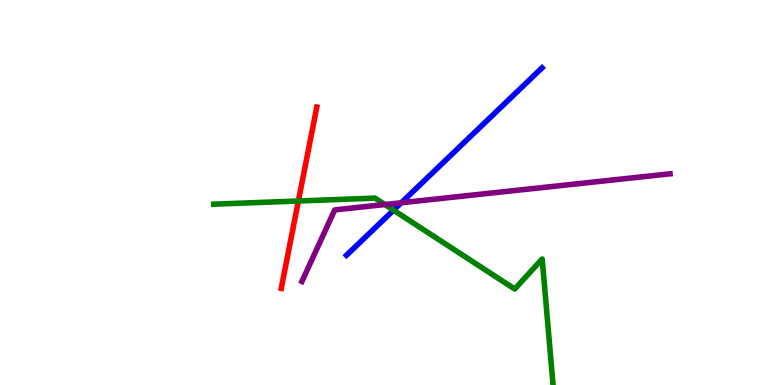[{'lines': ['blue', 'red'], 'intersections': []}, {'lines': ['green', 'red'], 'intersections': [{'x': 3.85, 'y': 4.78}]}, {'lines': ['purple', 'red'], 'intersections': []}, {'lines': ['blue', 'green'], 'intersections': [{'x': 5.08, 'y': 4.54}]}, {'lines': ['blue', 'purple'], 'intersections': [{'x': 5.18, 'y': 4.73}]}, {'lines': ['green', 'purple'], 'intersections': [{'x': 4.97, 'y': 4.69}]}]